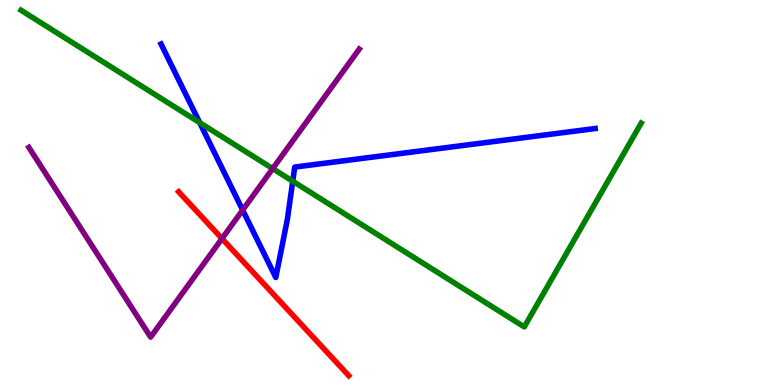[{'lines': ['blue', 'red'], 'intersections': []}, {'lines': ['green', 'red'], 'intersections': []}, {'lines': ['purple', 'red'], 'intersections': [{'x': 2.86, 'y': 3.8}]}, {'lines': ['blue', 'green'], 'intersections': [{'x': 2.58, 'y': 6.81}, {'x': 3.78, 'y': 5.29}]}, {'lines': ['blue', 'purple'], 'intersections': [{'x': 3.13, 'y': 4.54}]}, {'lines': ['green', 'purple'], 'intersections': [{'x': 3.52, 'y': 5.62}]}]